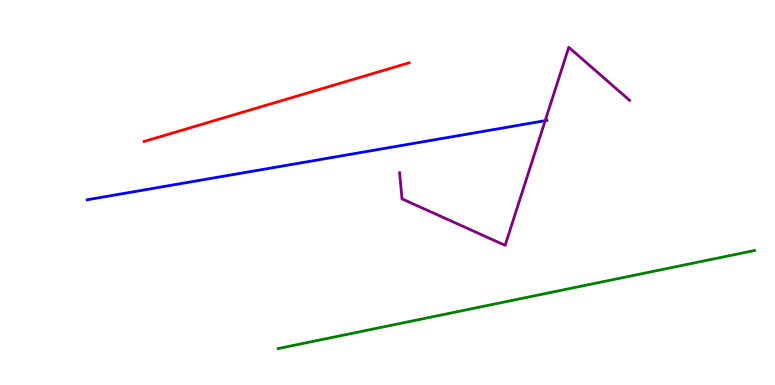[{'lines': ['blue', 'red'], 'intersections': []}, {'lines': ['green', 'red'], 'intersections': []}, {'lines': ['purple', 'red'], 'intersections': []}, {'lines': ['blue', 'green'], 'intersections': []}, {'lines': ['blue', 'purple'], 'intersections': [{'x': 7.03, 'y': 6.87}]}, {'lines': ['green', 'purple'], 'intersections': []}]